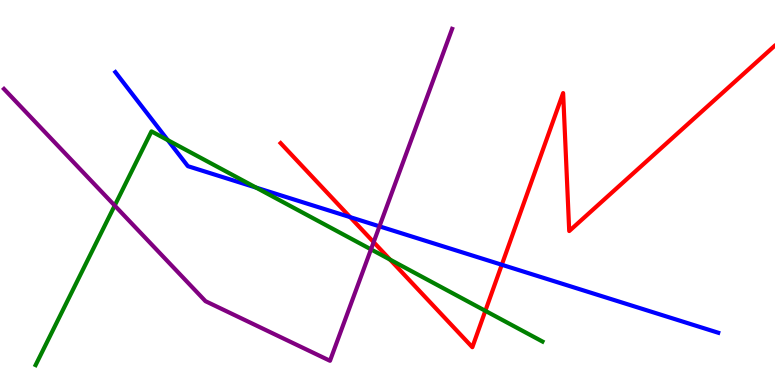[{'lines': ['blue', 'red'], 'intersections': [{'x': 4.52, 'y': 4.36}, {'x': 6.47, 'y': 3.12}]}, {'lines': ['green', 'red'], 'intersections': [{'x': 5.03, 'y': 3.26}, {'x': 6.26, 'y': 1.93}]}, {'lines': ['purple', 'red'], 'intersections': [{'x': 4.82, 'y': 3.71}]}, {'lines': ['blue', 'green'], 'intersections': [{'x': 2.17, 'y': 6.36}, {'x': 3.3, 'y': 5.13}]}, {'lines': ['blue', 'purple'], 'intersections': [{'x': 4.9, 'y': 4.12}]}, {'lines': ['green', 'purple'], 'intersections': [{'x': 1.48, 'y': 4.66}, {'x': 4.79, 'y': 3.52}]}]